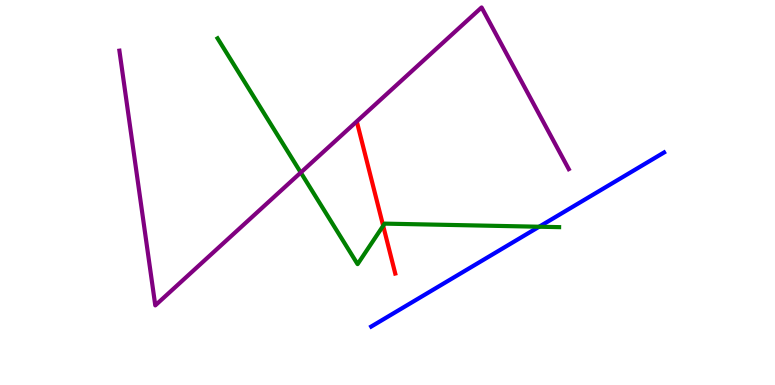[{'lines': ['blue', 'red'], 'intersections': []}, {'lines': ['green', 'red'], 'intersections': [{'x': 4.94, 'y': 4.14}]}, {'lines': ['purple', 'red'], 'intersections': []}, {'lines': ['blue', 'green'], 'intersections': [{'x': 6.96, 'y': 4.11}]}, {'lines': ['blue', 'purple'], 'intersections': []}, {'lines': ['green', 'purple'], 'intersections': [{'x': 3.88, 'y': 5.52}]}]